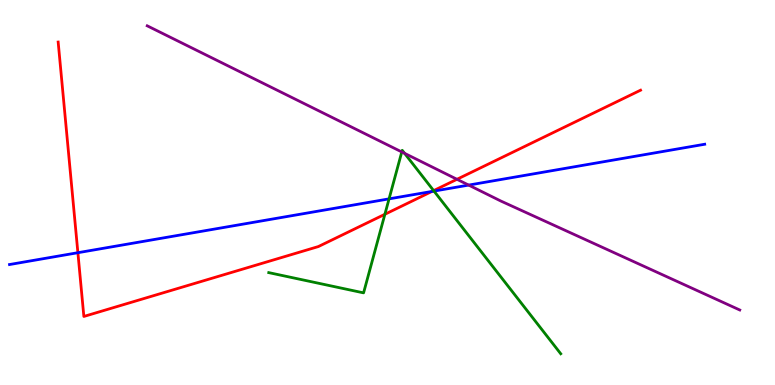[{'lines': ['blue', 'red'], 'intersections': [{'x': 1.01, 'y': 3.44}, {'x': 5.57, 'y': 5.03}]}, {'lines': ['green', 'red'], 'intersections': [{'x': 4.97, 'y': 4.43}, {'x': 5.6, 'y': 5.05}]}, {'lines': ['purple', 'red'], 'intersections': [{'x': 5.9, 'y': 5.34}]}, {'lines': ['blue', 'green'], 'intersections': [{'x': 5.02, 'y': 4.83}, {'x': 5.6, 'y': 5.04}]}, {'lines': ['blue', 'purple'], 'intersections': [{'x': 6.05, 'y': 5.19}]}, {'lines': ['green', 'purple'], 'intersections': [{'x': 5.18, 'y': 6.05}, {'x': 5.22, 'y': 6.02}]}]